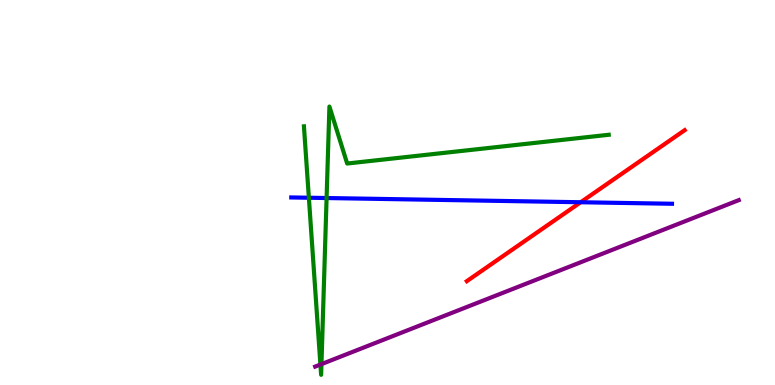[{'lines': ['blue', 'red'], 'intersections': [{'x': 7.49, 'y': 4.75}]}, {'lines': ['green', 'red'], 'intersections': []}, {'lines': ['purple', 'red'], 'intersections': []}, {'lines': ['blue', 'green'], 'intersections': [{'x': 3.99, 'y': 4.86}, {'x': 4.21, 'y': 4.86}]}, {'lines': ['blue', 'purple'], 'intersections': []}, {'lines': ['green', 'purple'], 'intersections': [{'x': 4.13, 'y': 0.531}, {'x': 4.15, 'y': 0.542}]}]